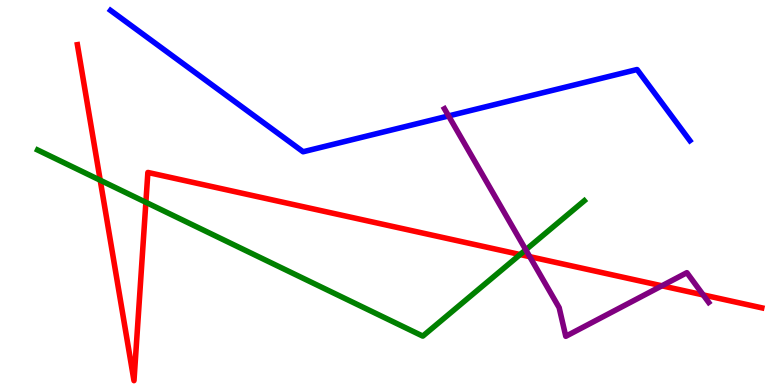[{'lines': ['blue', 'red'], 'intersections': []}, {'lines': ['green', 'red'], 'intersections': [{'x': 1.29, 'y': 5.32}, {'x': 1.88, 'y': 4.75}, {'x': 6.71, 'y': 3.39}]}, {'lines': ['purple', 'red'], 'intersections': [{'x': 6.84, 'y': 3.33}, {'x': 8.54, 'y': 2.58}, {'x': 9.07, 'y': 2.34}]}, {'lines': ['blue', 'green'], 'intersections': []}, {'lines': ['blue', 'purple'], 'intersections': [{'x': 5.79, 'y': 6.99}]}, {'lines': ['green', 'purple'], 'intersections': [{'x': 6.78, 'y': 3.51}]}]